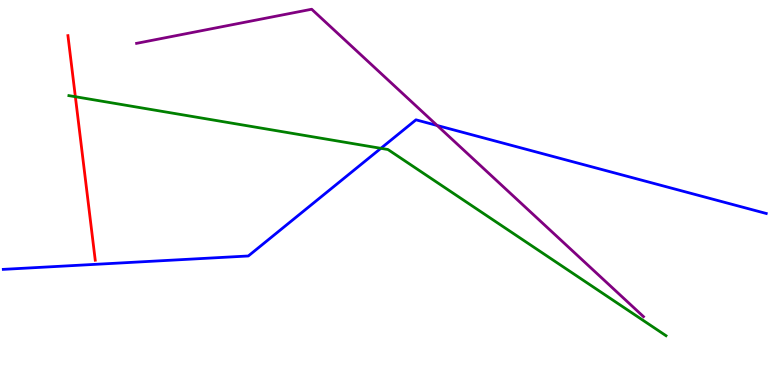[{'lines': ['blue', 'red'], 'intersections': []}, {'lines': ['green', 'red'], 'intersections': [{'x': 0.972, 'y': 7.49}]}, {'lines': ['purple', 'red'], 'intersections': []}, {'lines': ['blue', 'green'], 'intersections': [{'x': 4.91, 'y': 6.15}]}, {'lines': ['blue', 'purple'], 'intersections': [{'x': 5.64, 'y': 6.74}]}, {'lines': ['green', 'purple'], 'intersections': []}]